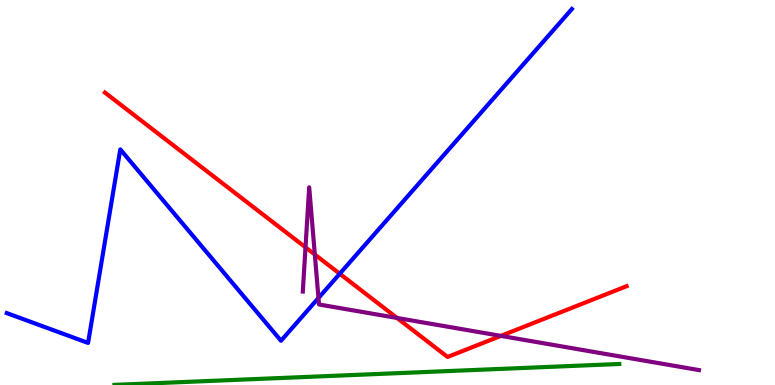[{'lines': ['blue', 'red'], 'intersections': [{'x': 4.38, 'y': 2.89}]}, {'lines': ['green', 'red'], 'intersections': []}, {'lines': ['purple', 'red'], 'intersections': [{'x': 3.94, 'y': 3.58}, {'x': 4.06, 'y': 3.39}, {'x': 5.12, 'y': 1.74}, {'x': 6.46, 'y': 1.28}]}, {'lines': ['blue', 'green'], 'intersections': []}, {'lines': ['blue', 'purple'], 'intersections': [{'x': 4.11, 'y': 2.26}]}, {'lines': ['green', 'purple'], 'intersections': []}]